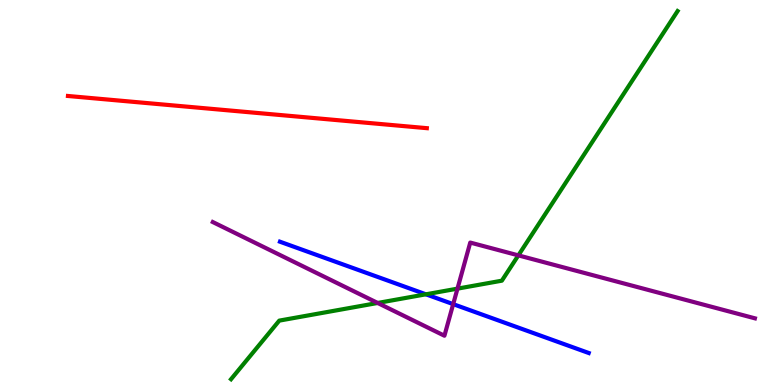[{'lines': ['blue', 'red'], 'intersections': []}, {'lines': ['green', 'red'], 'intersections': []}, {'lines': ['purple', 'red'], 'intersections': []}, {'lines': ['blue', 'green'], 'intersections': [{'x': 5.5, 'y': 2.36}]}, {'lines': ['blue', 'purple'], 'intersections': [{'x': 5.85, 'y': 2.1}]}, {'lines': ['green', 'purple'], 'intersections': [{'x': 4.87, 'y': 2.13}, {'x': 5.9, 'y': 2.5}, {'x': 6.69, 'y': 3.37}]}]